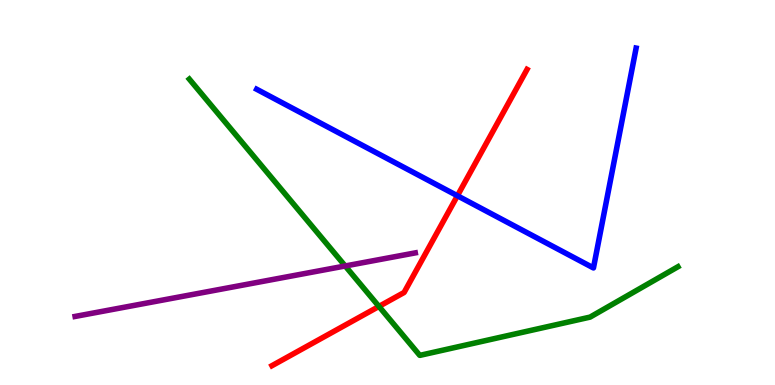[{'lines': ['blue', 'red'], 'intersections': [{'x': 5.9, 'y': 4.92}]}, {'lines': ['green', 'red'], 'intersections': [{'x': 4.89, 'y': 2.04}]}, {'lines': ['purple', 'red'], 'intersections': []}, {'lines': ['blue', 'green'], 'intersections': []}, {'lines': ['blue', 'purple'], 'intersections': []}, {'lines': ['green', 'purple'], 'intersections': [{'x': 4.45, 'y': 3.09}]}]